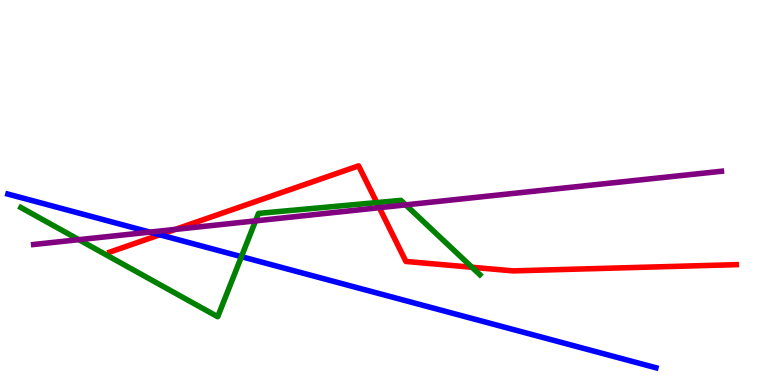[{'lines': ['blue', 'red'], 'intersections': [{'x': 2.06, 'y': 3.9}]}, {'lines': ['green', 'red'], 'intersections': [{'x': 4.86, 'y': 4.74}, {'x': 6.09, 'y': 3.06}]}, {'lines': ['purple', 'red'], 'intersections': [{'x': 2.26, 'y': 4.04}, {'x': 4.89, 'y': 4.61}]}, {'lines': ['blue', 'green'], 'intersections': [{'x': 3.12, 'y': 3.33}]}, {'lines': ['blue', 'purple'], 'intersections': [{'x': 1.93, 'y': 3.97}]}, {'lines': ['green', 'purple'], 'intersections': [{'x': 1.02, 'y': 3.77}, {'x': 3.3, 'y': 4.26}, {'x': 5.23, 'y': 4.68}]}]